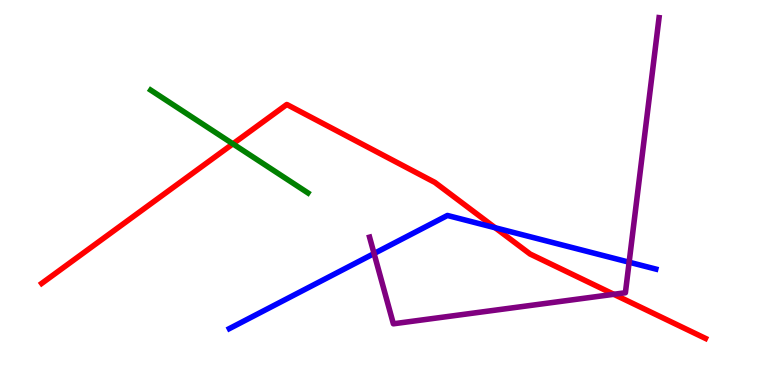[{'lines': ['blue', 'red'], 'intersections': [{'x': 6.39, 'y': 4.08}]}, {'lines': ['green', 'red'], 'intersections': [{'x': 3.01, 'y': 6.26}]}, {'lines': ['purple', 'red'], 'intersections': [{'x': 7.92, 'y': 2.36}]}, {'lines': ['blue', 'green'], 'intersections': []}, {'lines': ['blue', 'purple'], 'intersections': [{'x': 4.83, 'y': 3.41}, {'x': 8.12, 'y': 3.19}]}, {'lines': ['green', 'purple'], 'intersections': []}]